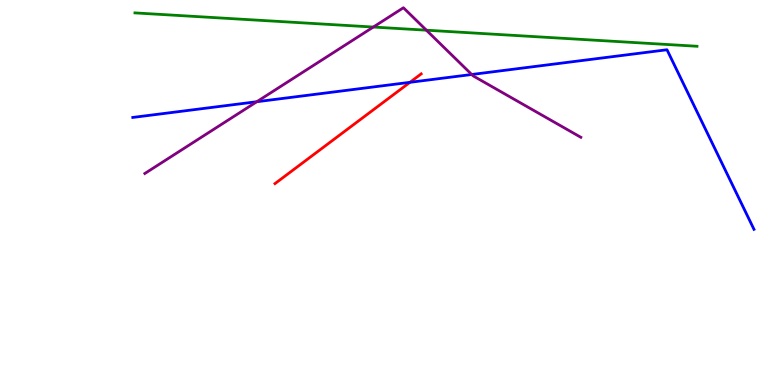[{'lines': ['blue', 'red'], 'intersections': [{'x': 5.29, 'y': 7.86}]}, {'lines': ['green', 'red'], 'intersections': []}, {'lines': ['purple', 'red'], 'intersections': []}, {'lines': ['blue', 'green'], 'intersections': []}, {'lines': ['blue', 'purple'], 'intersections': [{'x': 3.31, 'y': 7.36}, {'x': 6.09, 'y': 8.07}]}, {'lines': ['green', 'purple'], 'intersections': [{'x': 4.82, 'y': 9.3}, {'x': 5.5, 'y': 9.22}]}]